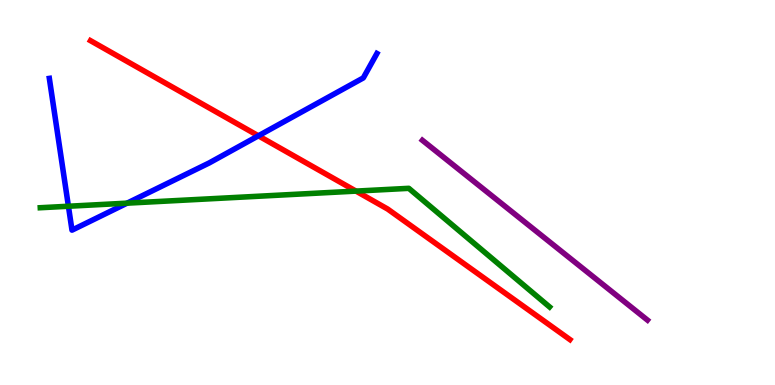[{'lines': ['blue', 'red'], 'intersections': [{'x': 3.33, 'y': 6.47}]}, {'lines': ['green', 'red'], 'intersections': [{'x': 4.59, 'y': 5.04}]}, {'lines': ['purple', 'red'], 'intersections': []}, {'lines': ['blue', 'green'], 'intersections': [{'x': 0.883, 'y': 4.64}, {'x': 1.64, 'y': 4.72}]}, {'lines': ['blue', 'purple'], 'intersections': []}, {'lines': ['green', 'purple'], 'intersections': []}]